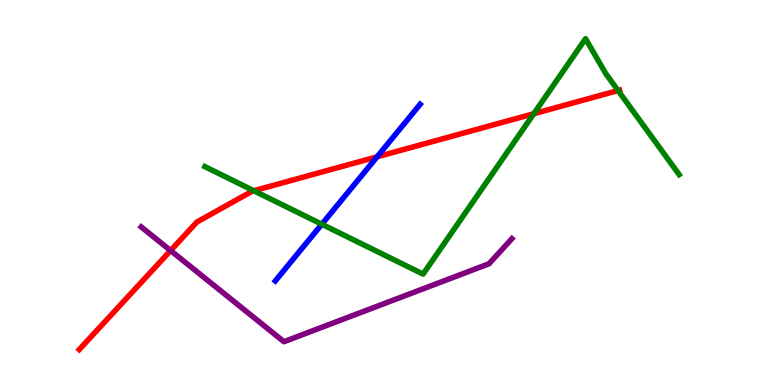[{'lines': ['blue', 'red'], 'intersections': [{'x': 4.87, 'y': 5.93}]}, {'lines': ['green', 'red'], 'intersections': [{'x': 3.27, 'y': 5.05}, {'x': 6.89, 'y': 7.05}, {'x': 7.98, 'y': 7.65}]}, {'lines': ['purple', 'red'], 'intersections': [{'x': 2.2, 'y': 3.49}]}, {'lines': ['blue', 'green'], 'intersections': [{'x': 4.15, 'y': 4.18}]}, {'lines': ['blue', 'purple'], 'intersections': []}, {'lines': ['green', 'purple'], 'intersections': []}]